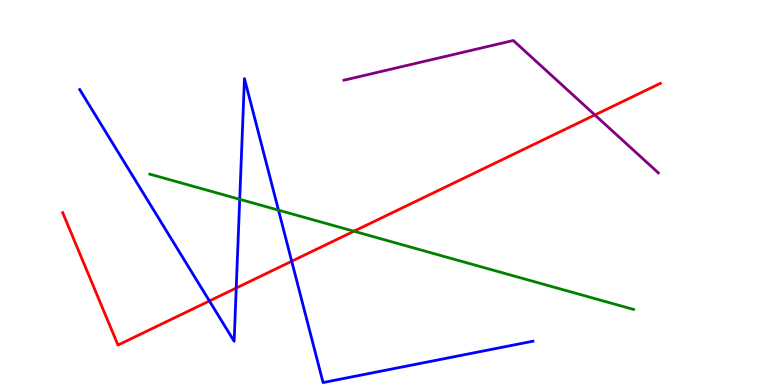[{'lines': ['blue', 'red'], 'intersections': [{'x': 2.7, 'y': 2.18}, {'x': 3.05, 'y': 2.52}, {'x': 3.76, 'y': 3.21}]}, {'lines': ['green', 'red'], 'intersections': [{'x': 4.57, 'y': 3.99}]}, {'lines': ['purple', 'red'], 'intersections': [{'x': 7.68, 'y': 7.01}]}, {'lines': ['blue', 'green'], 'intersections': [{'x': 3.09, 'y': 4.82}, {'x': 3.59, 'y': 4.54}]}, {'lines': ['blue', 'purple'], 'intersections': []}, {'lines': ['green', 'purple'], 'intersections': []}]